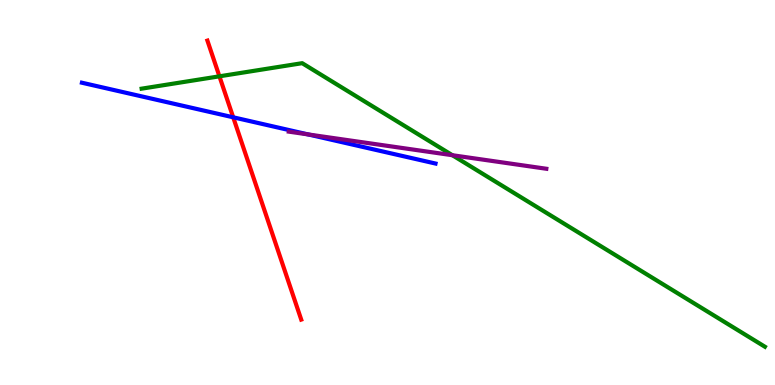[{'lines': ['blue', 'red'], 'intersections': [{'x': 3.01, 'y': 6.95}]}, {'lines': ['green', 'red'], 'intersections': [{'x': 2.83, 'y': 8.02}]}, {'lines': ['purple', 'red'], 'intersections': []}, {'lines': ['blue', 'green'], 'intersections': []}, {'lines': ['blue', 'purple'], 'intersections': [{'x': 3.98, 'y': 6.51}]}, {'lines': ['green', 'purple'], 'intersections': [{'x': 5.84, 'y': 5.97}]}]